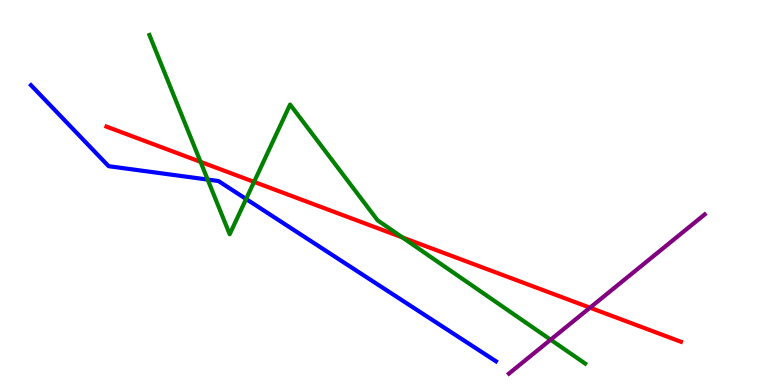[{'lines': ['blue', 'red'], 'intersections': []}, {'lines': ['green', 'red'], 'intersections': [{'x': 2.59, 'y': 5.8}, {'x': 3.28, 'y': 5.28}, {'x': 5.19, 'y': 3.83}]}, {'lines': ['purple', 'red'], 'intersections': [{'x': 7.61, 'y': 2.01}]}, {'lines': ['blue', 'green'], 'intersections': [{'x': 2.68, 'y': 5.34}, {'x': 3.18, 'y': 4.83}]}, {'lines': ['blue', 'purple'], 'intersections': []}, {'lines': ['green', 'purple'], 'intersections': [{'x': 7.1, 'y': 1.18}]}]